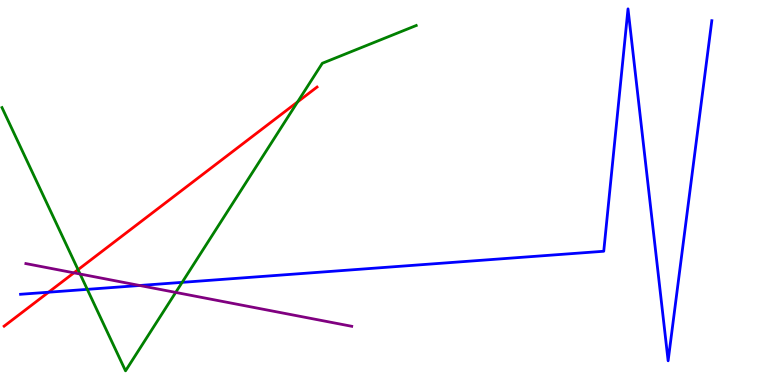[{'lines': ['blue', 'red'], 'intersections': [{'x': 0.627, 'y': 2.41}]}, {'lines': ['green', 'red'], 'intersections': [{'x': 1.01, 'y': 3.0}, {'x': 3.84, 'y': 7.35}]}, {'lines': ['purple', 'red'], 'intersections': [{'x': 0.954, 'y': 2.91}]}, {'lines': ['blue', 'green'], 'intersections': [{'x': 1.13, 'y': 2.48}, {'x': 2.35, 'y': 2.67}]}, {'lines': ['blue', 'purple'], 'intersections': [{'x': 1.8, 'y': 2.58}]}, {'lines': ['green', 'purple'], 'intersections': [{'x': 1.03, 'y': 2.88}, {'x': 2.27, 'y': 2.4}]}]